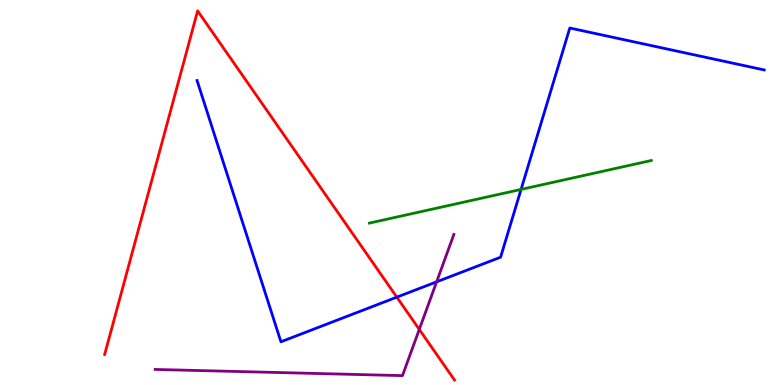[{'lines': ['blue', 'red'], 'intersections': [{'x': 5.12, 'y': 2.28}]}, {'lines': ['green', 'red'], 'intersections': []}, {'lines': ['purple', 'red'], 'intersections': [{'x': 5.41, 'y': 1.44}]}, {'lines': ['blue', 'green'], 'intersections': [{'x': 6.72, 'y': 5.08}]}, {'lines': ['blue', 'purple'], 'intersections': [{'x': 5.63, 'y': 2.68}]}, {'lines': ['green', 'purple'], 'intersections': []}]